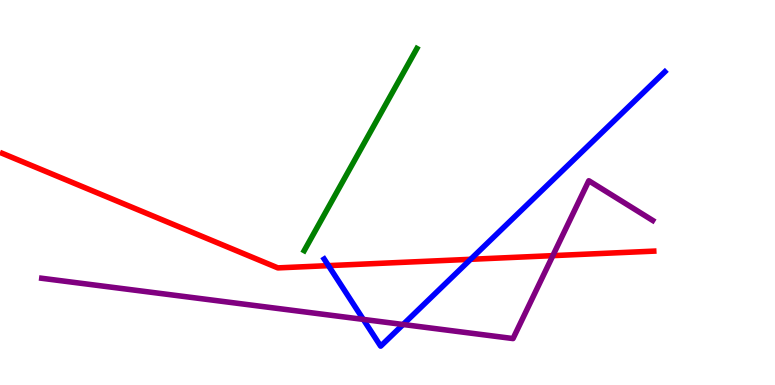[{'lines': ['blue', 'red'], 'intersections': [{'x': 4.24, 'y': 3.1}, {'x': 6.07, 'y': 3.26}]}, {'lines': ['green', 'red'], 'intersections': []}, {'lines': ['purple', 'red'], 'intersections': [{'x': 7.13, 'y': 3.36}]}, {'lines': ['blue', 'green'], 'intersections': []}, {'lines': ['blue', 'purple'], 'intersections': [{'x': 4.69, 'y': 1.7}, {'x': 5.2, 'y': 1.57}]}, {'lines': ['green', 'purple'], 'intersections': []}]